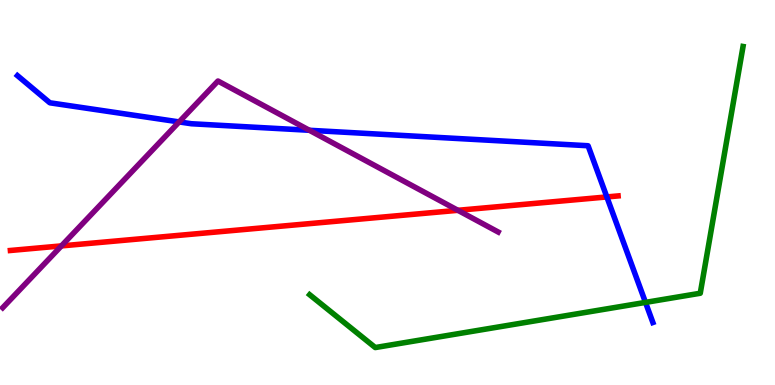[{'lines': ['blue', 'red'], 'intersections': [{'x': 7.83, 'y': 4.88}]}, {'lines': ['green', 'red'], 'intersections': []}, {'lines': ['purple', 'red'], 'intersections': [{'x': 0.792, 'y': 3.61}, {'x': 5.91, 'y': 4.54}]}, {'lines': ['blue', 'green'], 'intersections': [{'x': 8.33, 'y': 2.15}]}, {'lines': ['blue', 'purple'], 'intersections': [{'x': 2.31, 'y': 6.83}, {'x': 3.99, 'y': 6.62}]}, {'lines': ['green', 'purple'], 'intersections': []}]